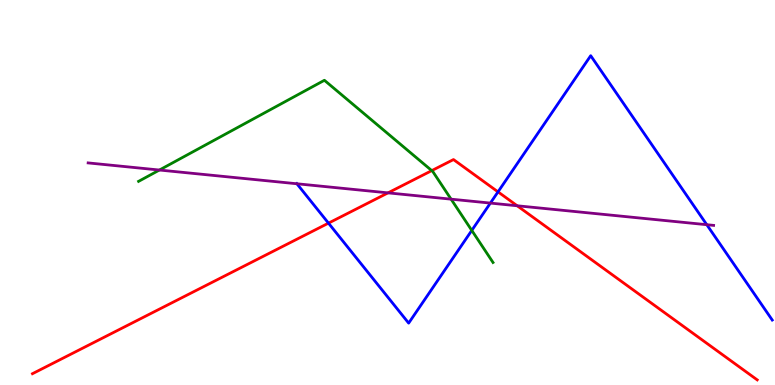[{'lines': ['blue', 'red'], 'intersections': [{'x': 4.24, 'y': 4.2}, {'x': 6.43, 'y': 5.02}]}, {'lines': ['green', 'red'], 'intersections': [{'x': 5.57, 'y': 5.57}]}, {'lines': ['purple', 'red'], 'intersections': [{'x': 5.01, 'y': 4.99}, {'x': 6.67, 'y': 4.66}]}, {'lines': ['blue', 'green'], 'intersections': [{'x': 6.09, 'y': 4.02}]}, {'lines': ['blue', 'purple'], 'intersections': [{'x': 3.83, 'y': 5.23}, {'x': 6.33, 'y': 4.72}, {'x': 9.12, 'y': 4.16}]}, {'lines': ['green', 'purple'], 'intersections': [{'x': 2.06, 'y': 5.58}, {'x': 5.82, 'y': 4.83}]}]